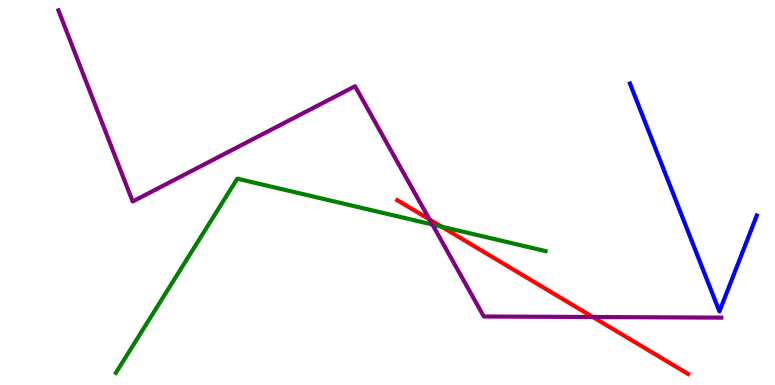[{'lines': ['blue', 'red'], 'intersections': []}, {'lines': ['green', 'red'], 'intersections': [{'x': 5.7, 'y': 4.11}]}, {'lines': ['purple', 'red'], 'intersections': [{'x': 5.54, 'y': 4.3}, {'x': 7.65, 'y': 1.77}]}, {'lines': ['blue', 'green'], 'intersections': []}, {'lines': ['blue', 'purple'], 'intersections': []}, {'lines': ['green', 'purple'], 'intersections': [{'x': 5.58, 'y': 4.17}]}]